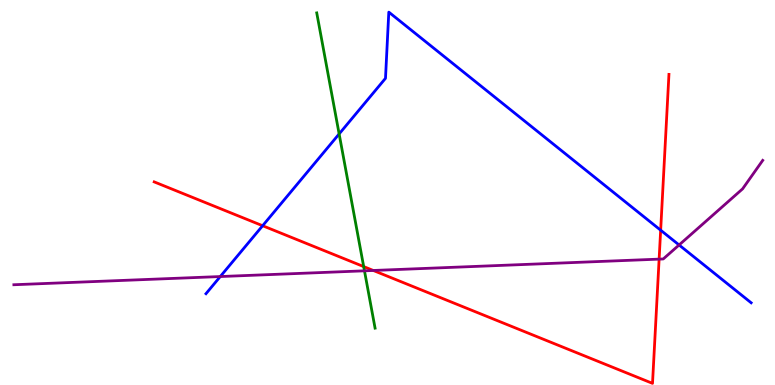[{'lines': ['blue', 'red'], 'intersections': [{'x': 3.39, 'y': 4.14}, {'x': 8.52, 'y': 4.02}]}, {'lines': ['green', 'red'], 'intersections': [{'x': 4.69, 'y': 3.08}]}, {'lines': ['purple', 'red'], 'intersections': [{'x': 4.82, 'y': 2.97}, {'x': 8.5, 'y': 3.27}]}, {'lines': ['blue', 'green'], 'intersections': [{'x': 4.38, 'y': 6.52}]}, {'lines': ['blue', 'purple'], 'intersections': [{'x': 2.84, 'y': 2.82}, {'x': 8.76, 'y': 3.64}]}, {'lines': ['green', 'purple'], 'intersections': [{'x': 4.7, 'y': 2.97}]}]